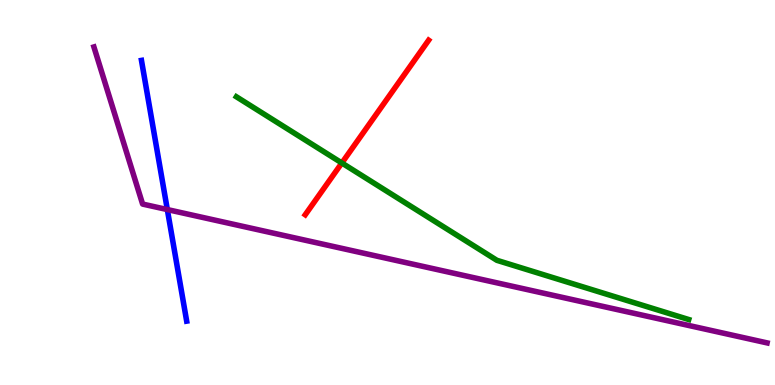[{'lines': ['blue', 'red'], 'intersections': []}, {'lines': ['green', 'red'], 'intersections': [{'x': 4.41, 'y': 5.77}]}, {'lines': ['purple', 'red'], 'intersections': []}, {'lines': ['blue', 'green'], 'intersections': []}, {'lines': ['blue', 'purple'], 'intersections': [{'x': 2.16, 'y': 4.56}]}, {'lines': ['green', 'purple'], 'intersections': []}]